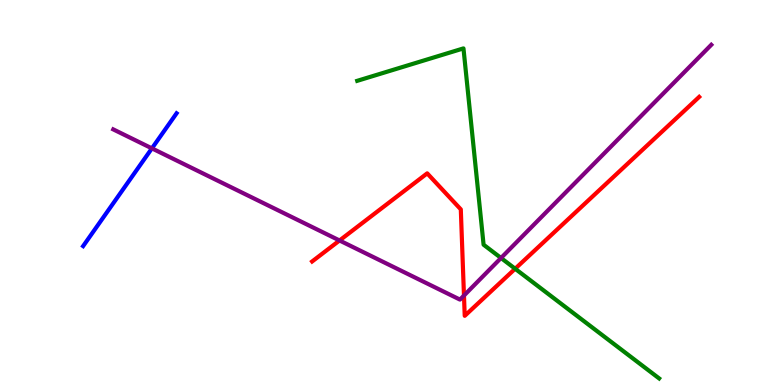[{'lines': ['blue', 'red'], 'intersections': []}, {'lines': ['green', 'red'], 'intersections': [{'x': 6.65, 'y': 3.02}]}, {'lines': ['purple', 'red'], 'intersections': [{'x': 4.38, 'y': 3.75}, {'x': 5.99, 'y': 2.32}]}, {'lines': ['blue', 'green'], 'intersections': []}, {'lines': ['blue', 'purple'], 'intersections': [{'x': 1.96, 'y': 6.15}]}, {'lines': ['green', 'purple'], 'intersections': [{'x': 6.46, 'y': 3.3}]}]